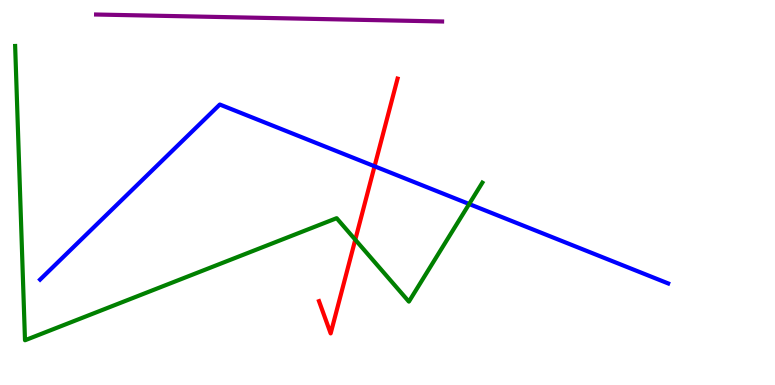[{'lines': ['blue', 'red'], 'intersections': [{'x': 4.83, 'y': 5.68}]}, {'lines': ['green', 'red'], 'intersections': [{'x': 4.58, 'y': 3.77}]}, {'lines': ['purple', 'red'], 'intersections': []}, {'lines': ['blue', 'green'], 'intersections': [{'x': 6.05, 'y': 4.7}]}, {'lines': ['blue', 'purple'], 'intersections': []}, {'lines': ['green', 'purple'], 'intersections': []}]